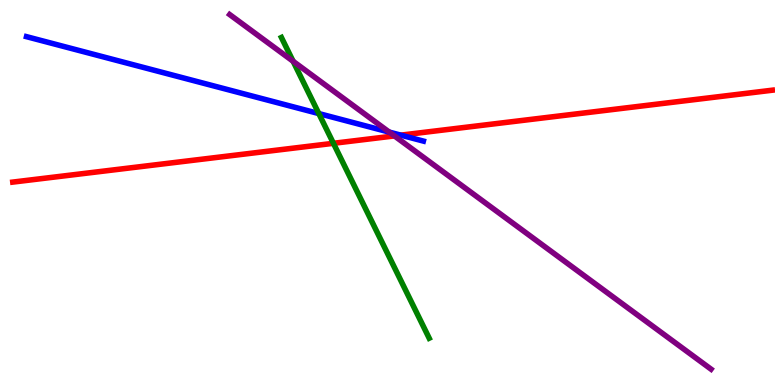[{'lines': ['blue', 'red'], 'intersections': [{'x': 5.17, 'y': 6.49}]}, {'lines': ['green', 'red'], 'intersections': [{'x': 4.3, 'y': 6.28}]}, {'lines': ['purple', 'red'], 'intersections': [{'x': 5.09, 'y': 6.47}]}, {'lines': ['blue', 'green'], 'intersections': [{'x': 4.11, 'y': 7.05}]}, {'lines': ['blue', 'purple'], 'intersections': [{'x': 5.02, 'y': 6.57}]}, {'lines': ['green', 'purple'], 'intersections': [{'x': 3.78, 'y': 8.41}]}]